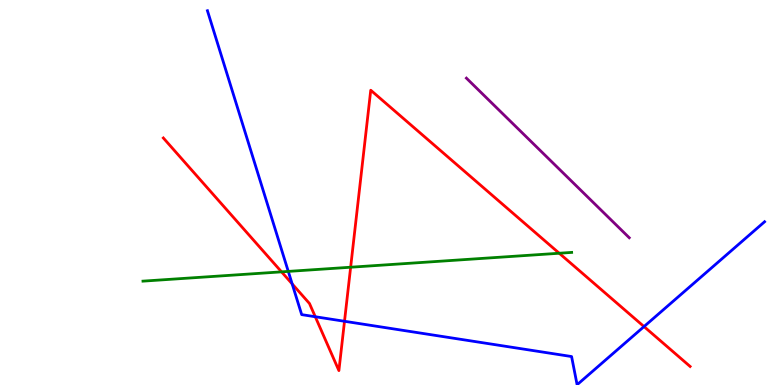[{'lines': ['blue', 'red'], 'intersections': [{'x': 3.77, 'y': 2.63}, {'x': 4.07, 'y': 1.77}, {'x': 4.45, 'y': 1.66}, {'x': 8.31, 'y': 1.52}]}, {'lines': ['green', 'red'], 'intersections': [{'x': 3.63, 'y': 2.94}, {'x': 4.52, 'y': 3.06}, {'x': 7.22, 'y': 3.42}]}, {'lines': ['purple', 'red'], 'intersections': []}, {'lines': ['blue', 'green'], 'intersections': [{'x': 3.72, 'y': 2.95}]}, {'lines': ['blue', 'purple'], 'intersections': []}, {'lines': ['green', 'purple'], 'intersections': []}]